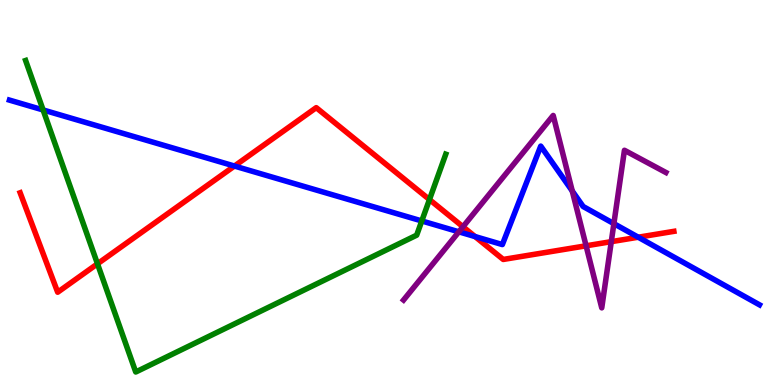[{'lines': ['blue', 'red'], 'intersections': [{'x': 3.03, 'y': 5.69}, {'x': 6.13, 'y': 3.86}, {'x': 8.24, 'y': 3.84}]}, {'lines': ['green', 'red'], 'intersections': [{'x': 1.26, 'y': 3.15}, {'x': 5.54, 'y': 4.82}]}, {'lines': ['purple', 'red'], 'intersections': [{'x': 5.97, 'y': 4.11}, {'x': 7.56, 'y': 3.62}, {'x': 7.89, 'y': 3.72}]}, {'lines': ['blue', 'green'], 'intersections': [{'x': 0.556, 'y': 7.14}, {'x': 5.44, 'y': 4.26}]}, {'lines': ['blue', 'purple'], 'intersections': [{'x': 5.92, 'y': 3.98}, {'x': 7.38, 'y': 5.04}, {'x': 7.92, 'y': 4.19}]}, {'lines': ['green', 'purple'], 'intersections': []}]